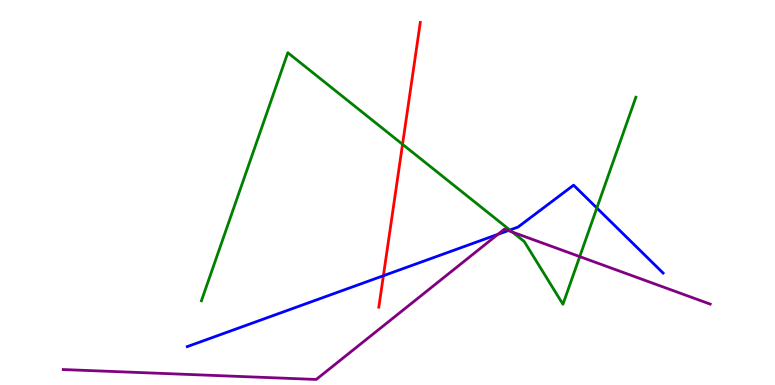[{'lines': ['blue', 'red'], 'intersections': [{'x': 4.95, 'y': 2.84}]}, {'lines': ['green', 'red'], 'intersections': [{'x': 5.19, 'y': 6.25}]}, {'lines': ['purple', 'red'], 'intersections': []}, {'lines': ['blue', 'green'], 'intersections': [{'x': 6.58, 'y': 4.03}, {'x': 7.7, 'y': 4.6}]}, {'lines': ['blue', 'purple'], 'intersections': [{'x': 6.42, 'y': 3.91}, {'x': 6.56, 'y': 4.01}]}, {'lines': ['green', 'purple'], 'intersections': [{'x': 6.61, 'y': 3.97}, {'x': 7.48, 'y': 3.34}]}]